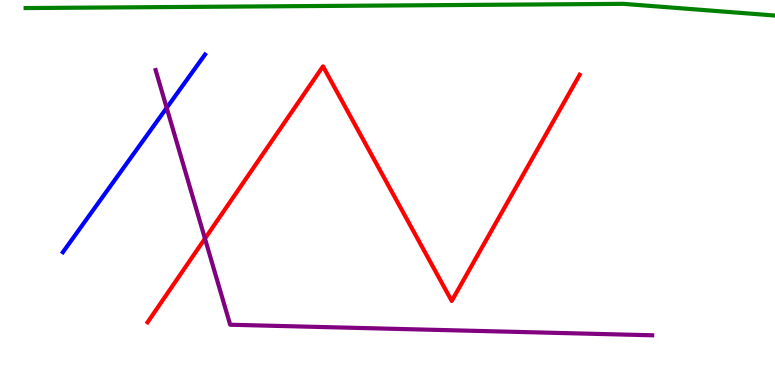[{'lines': ['blue', 'red'], 'intersections': []}, {'lines': ['green', 'red'], 'intersections': []}, {'lines': ['purple', 'red'], 'intersections': [{'x': 2.64, 'y': 3.8}]}, {'lines': ['blue', 'green'], 'intersections': []}, {'lines': ['blue', 'purple'], 'intersections': [{'x': 2.15, 'y': 7.2}]}, {'lines': ['green', 'purple'], 'intersections': []}]